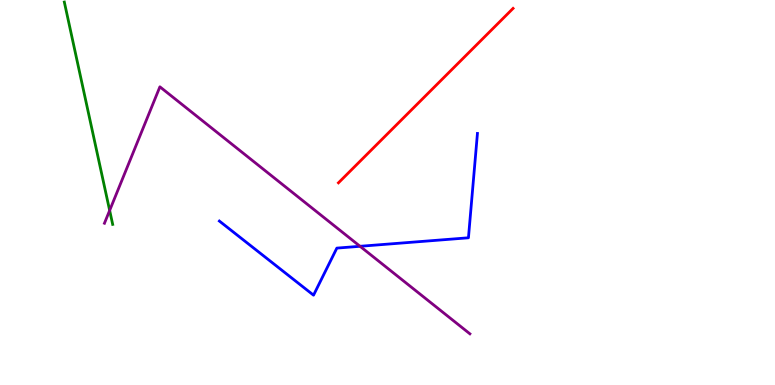[{'lines': ['blue', 'red'], 'intersections': []}, {'lines': ['green', 'red'], 'intersections': []}, {'lines': ['purple', 'red'], 'intersections': []}, {'lines': ['blue', 'green'], 'intersections': []}, {'lines': ['blue', 'purple'], 'intersections': [{'x': 4.65, 'y': 3.6}]}, {'lines': ['green', 'purple'], 'intersections': [{'x': 1.41, 'y': 4.53}]}]